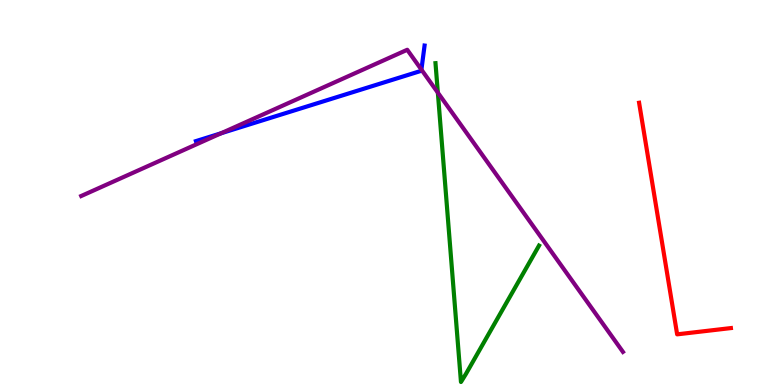[{'lines': ['blue', 'red'], 'intersections': []}, {'lines': ['green', 'red'], 'intersections': []}, {'lines': ['purple', 'red'], 'intersections': []}, {'lines': ['blue', 'green'], 'intersections': []}, {'lines': ['blue', 'purple'], 'intersections': [{'x': 2.85, 'y': 6.54}, {'x': 5.44, 'y': 8.19}]}, {'lines': ['green', 'purple'], 'intersections': [{'x': 5.65, 'y': 7.59}]}]